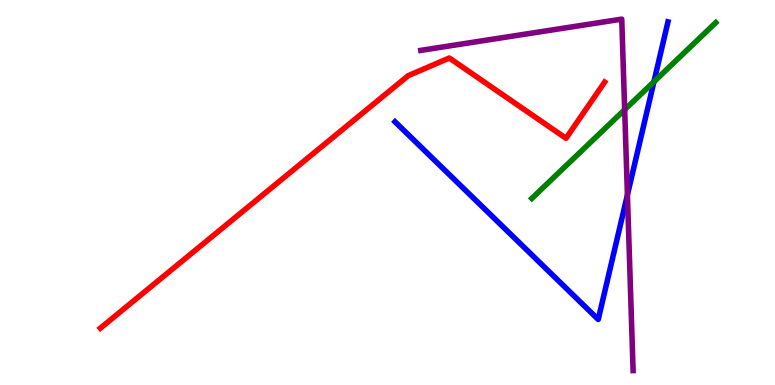[{'lines': ['blue', 'red'], 'intersections': []}, {'lines': ['green', 'red'], 'intersections': []}, {'lines': ['purple', 'red'], 'intersections': []}, {'lines': ['blue', 'green'], 'intersections': [{'x': 8.44, 'y': 7.88}]}, {'lines': ['blue', 'purple'], 'intersections': [{'x': 8.1, 'y': 4.94}]}, {'lines': ['green', 'purple'], 'intersections': [{'x': 8.06, 'y': 7.15}]}]